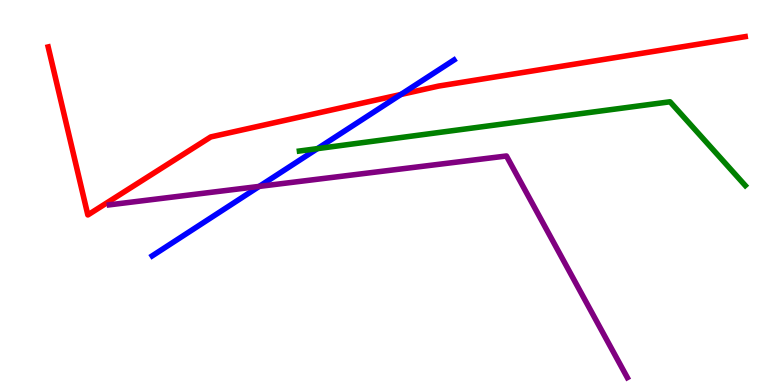[{'lines': ['blue', 'red'], 'intersections': [{'x': 5.17, 'y': 7.55}]}, {'lines': ['green', 'red'], 'intersections': []}, {'lines': ['purple', 'red'], 'intersections': []}, {'lines': ['blue', 'green'], 'intersections': [{'x': 4.1, 'y': 6.14}]}, {'lines': ['blue', 'purple'], 'intersections': [{'x': 3.34, 'y': 5.16}]}, {'lines': ['green', 'purple'], 'intersections': []}]